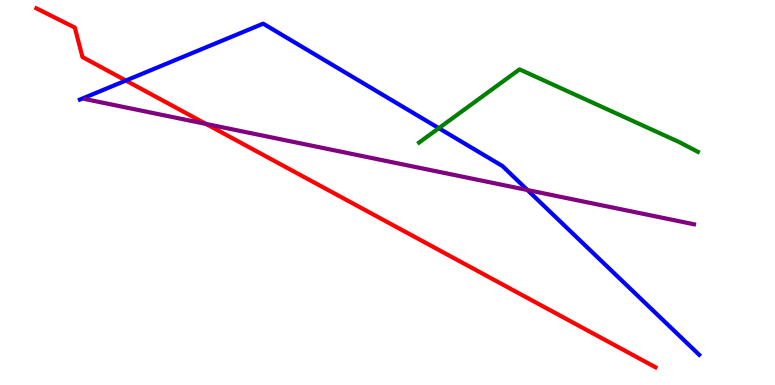[{'lines': ['blue', 'red'], 'intersections': [{'x': 1.62, 'y': 7.91}]}, {'lines': ['green', 'red'], 'intersections': []}, {'lines': ['purple', 'red'], 'intersections': [{'x': 2.66, 'y': 6.78}]}, {'lines': ['blue', 'green'], 'intersections': [{'x': 5.66, 'y': 6.67}]}, {'lines': ['blue', 'purple'], 'intersections': [{'x': 6.81, 'y': 5.06}]}, {'lines': ['green', 'purple'], 'intersections': []}]